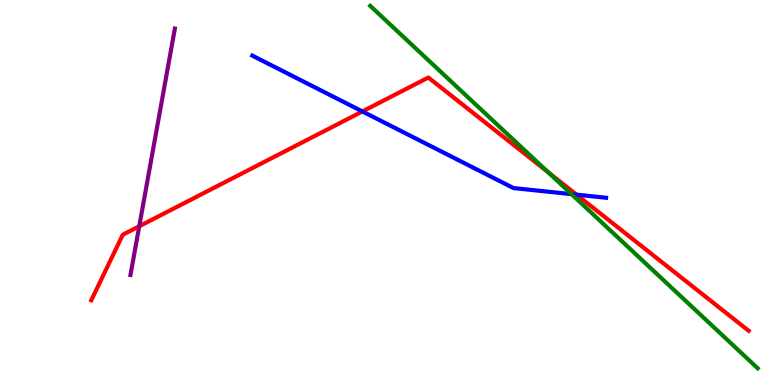[{'lines': ['blue', 'red'], 'intersections': [{'x': 4.68, 'y': 7.11}, {'x': 7.44, 'y': 4.94}]}, {'lines': ['green', 'red'], 'intersections': [{'x': 7.07, 'y': 5.53}]}, {'lines': ['purple', 'red'], 'intersections': [{'x': 1.8, 'y': 4.12}]}, {'lines': ['blue', 'green'], 'intersections': [{'x': 7.37, 'y': 4.96}]}, {'lines': ['blue', 'purple'], 'intersections': []}, {'lines': ['green', 'purple'], 'intersections': []}]